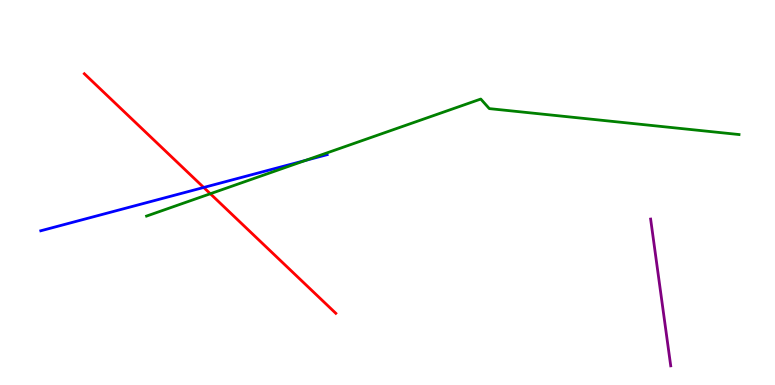[{'lines': ['blue', 'red'], 'intersections': [{'x': 2.63, 'y': 5.13}]}, {'lines': ['green', 'red'], 'intersections': [{'x': 2.71, 'y': 4.97}]}, {'lines': ['purple', 'red'], 'intersections': []}, {'lines': ['blue', 'green'], 'intersections': [{'x': 3.94, 'y': 5.83}]}, {'lines': ['blue', 'purple'], 'intersections': []}, {'lines': ['green', 'purple'], 'intersections': []}]